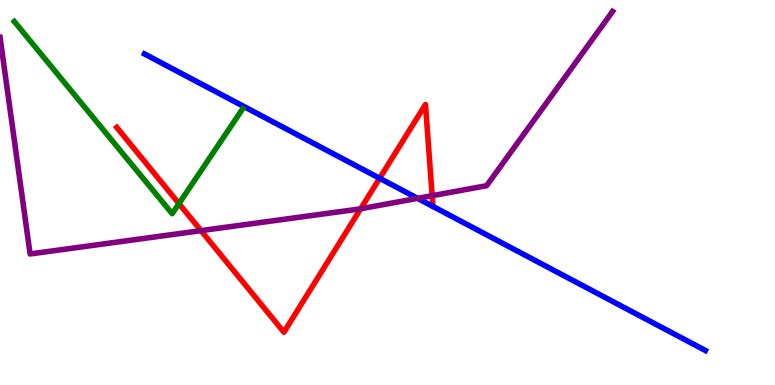[{'lines': ['blue', 'red'], 'intersections': [{'x': 4.9, 'y': 5.37}]}, {'lines': ['green', 'red'], 'intersections': [{'x': 2.31, 'y': 4.71}]}, {'lines': ['purple', 'red'], 'intersections': [{'x': 2.59, 'y': 4.01}, {'x': 4.65, 'y': 4.58}, {'x': 5.58, 'y': 4.92}]}, {'lines': ['blue', 'green'], 'intersections': []}, {'lines': ['blue', 'purple'], 'intersections': [{'x': 5.39, 'y': 4.85}]}, {'lines': ['green', 'purple'], 'intersections': []}]